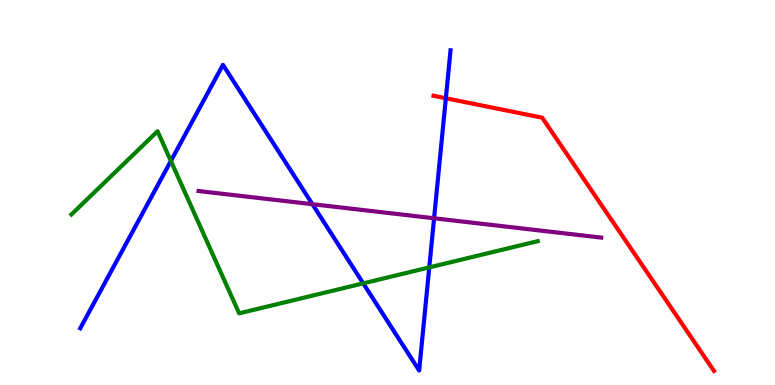[{'lines': ['blue', 'red'], 'intersections': [{'x': 5.75, 'y': 7.45}]}, {'lines': ['green', 'red'], 'intersections': []}, {'lines': ['purple', 'red'], 'intersections': []}, {'lines': ['blue', 'green'], 'intersections': [{'x': 2.2, 'y': 5.82}, {'x': 4.69, 'y': 2.64}, {'x': 5.54, 'y': 3.05}]}, {'lines': ['blue', 'purple'], 'intersections': [{'x': 4.03, 'y': 4.7}, {'x': 5.6, 'y': 4.33}]}, {'lines': ['green', 'purple'], 'intersections': []}]